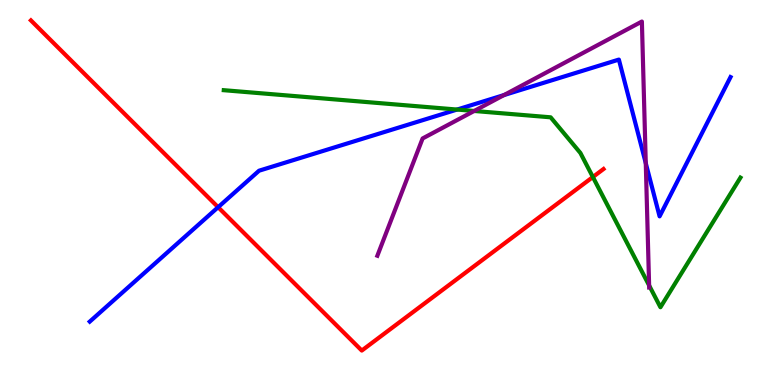[{'lines': ['blue', 'red'], 'intersections': [{'x': 2.81, 'y': 4.62}]}, {'lines': ['green', 'red'], 'intersections': [{'x': 7.65, 'y': 5.4}]}, {'lines': ['purple', 'red'], 'intersections': []}, {'lines': ['blue', 'green'], 'intersections': [{'x': 5.9, 'y': 7.15}]}, {'lines': ['blue', 'purple'], 'intersections': [{'x': 6.5, 'y': 7.53}, {'x': 8.33, 'y': 5.76}]}, {'lines': ['green', 'purple'], 'intersections': [{'x': 6.12, 'y': 7.12}, {'x': 8.38, 'y': 2.59}]}]